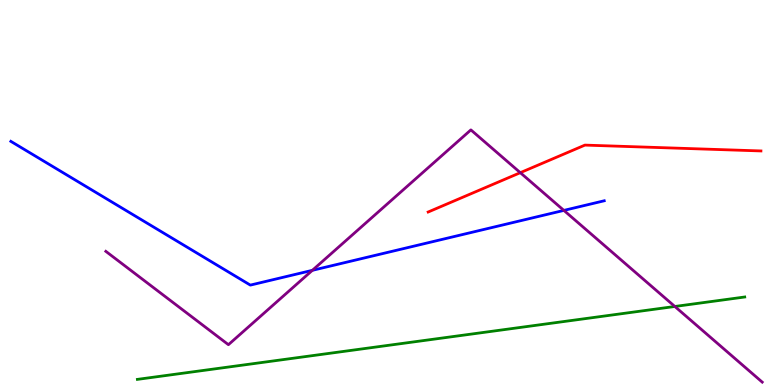[{'lines': ['blue', 'red'], 'intersections': []}, {'lines': ['green', 'red'], 'intersections': []}, {'lines': ['purple', 'red'], 'intersections': [{'x': 6.71, 'y': 5.51}]}, {'lines': ['blue', 'green'], 'intersections': []}, {'lines': ['blue', 'purple'], 'intersections': [{'x': 4.03, 'y': 2.98}, {'x': 7.28, 'y': 4.54}]}, {'lines': ['green', 'purple'], 'intersections': [{'x': 8.71, 'y': 2.04}]}]